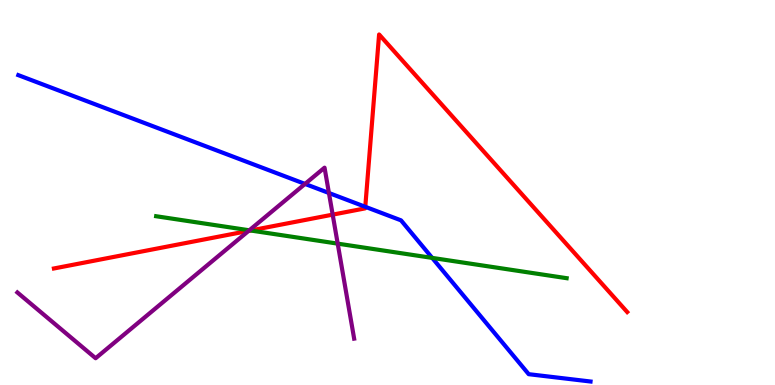[{'lines': ['blue', 'red'], 'intersections': [{'x': 4.71, 'y': 4.63}]}, {'lines': ['green', 'red'], 'intersections': [{'x': 3.23, 'y': 4.01}]}, {'lines': ['purple', 'red'], 'intersections': [{'x': 3.21, 'y': 4.0}, {'x': 4.29, 'y': 4.42}]}, {'lines': ['blue', 'green'], 'intersections': [{'x': 5.58, 'y': 3.3}]}, {'lines': ['blue', 'purple'], 'intersections': [{'x': 3.94, 'y': 5.22}, {'x': 4.24, 'y': 4.99}]}, {'lines': ['green', 'purple'], 'intersections': [{'x': 3.22, 'y': 4.02}, {'x': 4.36, 'y': 3.67}]}]